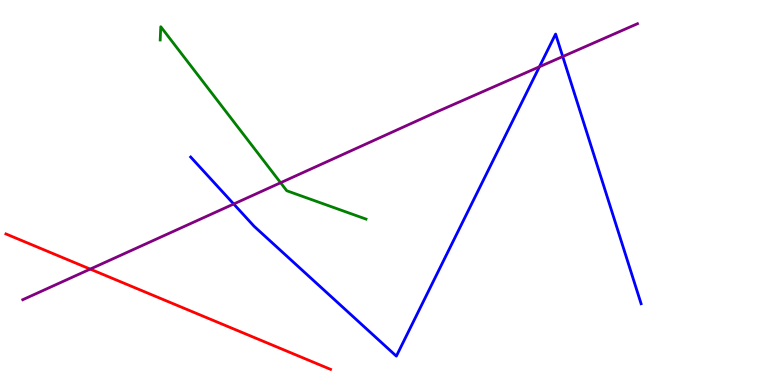[{'lines': ['blue', 'red'], 'intersections': []}, {'lines': ['green', 'red'], 'intersections': []}, {'lines': ['purple', 'red'], 'intersections': [{'x': 1.16, 'y': 3.01}]}, {'lines': ['blue', 'green'], 'intersections': []}, {'lines': ['blue', 'purple'], 'intersections': [{'x': 3.02, 'y': 4.7}, {'x': 6.96, 'y': 8.27}, {'x': 7.26, 'y': 8.53}]}, {'lines': ['green', 'purple'], 'intersections': [{'x': 3.62, 'y': 5.25}]}]